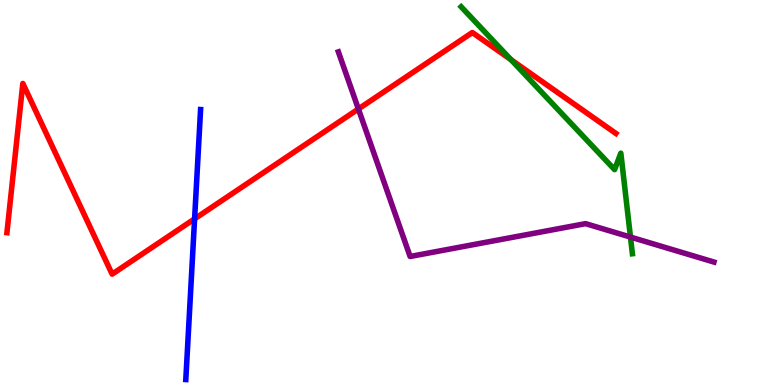[{'lines': ['blue', 'red'], 'intersections': [{'x': 2.51, 'y': 4.32}]}, {'lines': ['green', 'red'], 'intersections': [{'x': 6.59, 'y': 8.45}]}, {'lines': ['purple', 'red'], 'intersections': [{'x': 4.62, 'y': 7.17}]}, {'lines': ['blue', 'green'], 'intersections': []}, {'lines': ['blue', 'purple'], 'intersections': []}, {'lines': ['green', 'purple'], 'intersections': [{'x': 8.14, 'y': 3.84}]}]